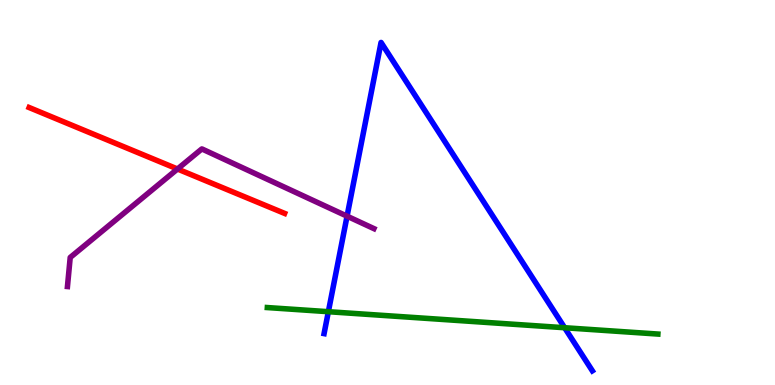[{'lines': ['blue', 'red'], 'intersections': []}, {'lines': ['green', 'red'], 'intersections': []}, {'lines': ['purple', 'red'], 'intersections': [{'x': 2.29, 'y': 5.61}]}, {'lines': ['blue', 'green'], 'intersections': [{'x': 4.24, 'y': 1.9}, {'x': 7.29, 'y': 1.49}]}, {'lines': ['blue', 'purple'], 'intersections': [{'x': 4.48, 'y': 4.39}]}, {'lines': ['green', 'purple'], 'intersections': []}]